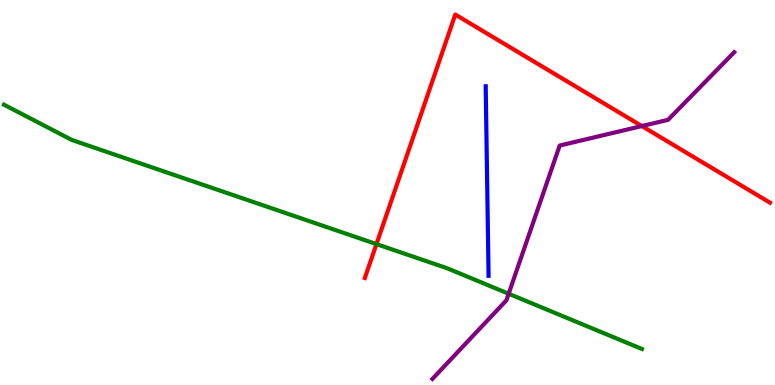[{'lines': ['blue', 'red'], 'intersections': []}, {'lines': ['green', 'red'], 'intersections': [{'x': 4.86, 'y': 3.66}]}, {'lines': ['purple', 'red'], 'intersections': [{'x': 8.28, 'y': 6.73}]}, {'lines': ['blue', 'green'], 'intersections': []}, {'lines': ['blue', 'purple'], 'intersections': []}, {'lines': ['green', 'purple'], 'intersections': [{'x': 6.56, 'y': 2.37}]}]